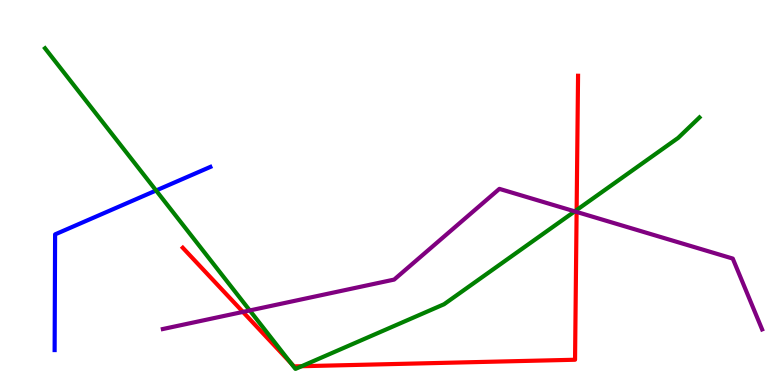[{'lines': ['blue', 'red'], 'intersections': []}, {'lines': ['green', 'red'], 'intersections': [{'x': 3.75, 'y': 0.573}, {'x': 3.89, 'y': 0.488}, {'x': 7.44, 'y': 4.54}]}, {'lines': ['purple', 'red'], 'intersections': [{'x': 3.13, 'y': 1.9}, {'x': 7.44, 'y': 4.5}]}, {'lines': ['blue', 'green'], 'intersections': [{'x': 2.01, 'y': 5.05}]}, {'lines': ['blue', 'purple'], 'intersections': []}, {'lines': ['green', 'purple'], 'intersections': [{'x': 3.22, 'y': 1.94}, {'x': 7.42, 'y': 4.51}]}]